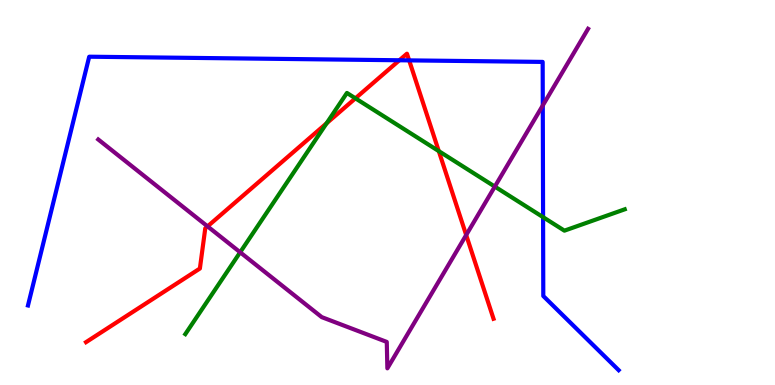[{'lines': ['blue', 'red'], 'intersections': [{'x': 5.15, 'y': 8.43}, {'x': 5.28, 'y': 8.43}]}, {'lines': ['green', 'red'], 'intersections': [{'x': 4.21, 'y': 6.8}, {'x': 4.59, 'y': 7.45}, {'x': 5.66, 'y': 6.07}]}, {'lines': ['purple', 'red'], 'intersections': [{'x': 2.68, 'y': 4.12}, {'x': 6.02, 'y': 3.9}]}, {'lines': ['blue', 'green'], 'intersections': [{'x': 7.01, 'y': 4.36}]}, {'lines': ['blue', 'purple'], 'intersections': [{'x': 7.0, 'y': 7.26}]}, {'lines': ['green', 'purple'], 'intersections': [{'x': 3.1, 'y': 3.45}, {'x': 6.38, 'y': 5.15}]}]